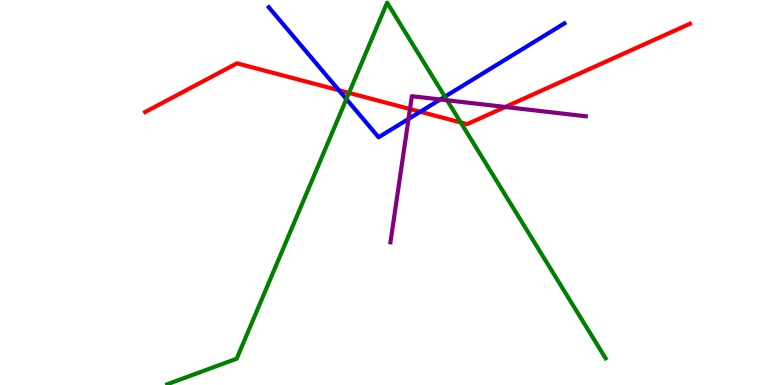[{'lines': ['blue', 'red'], 'intersections': [{'x': 4.37, 'y': 7.66}, {'x': 5.42, 'y': 7.1}]}, {'lines': ['green', 'red'], 'intersections': [{'x': 4.5, 'y': 7.59}, {'x': 5.94, 'y': 6.82}]}, {'lines': ['purple', 'red'], 'intersections': [{'x': 5.29, 'y': 7.17}, {'x': 6.52, 'y': 7.22}]}, {'lines': ['blue', 'green'], 'intersections': [{'x': 4.47, 'y': 7.43}, {'x': 5.74, 'y': 7.49}]}, {'lines': ['blue', 'purple'], 'intersections': [{'x': 5.27, 'y': 6.91}, {'x': 5.68, 'y': 7.42}]}, {'lines': ['green', 'purple'], 'intersections': [{'x': 5.77, 'y': 7.4}]}]